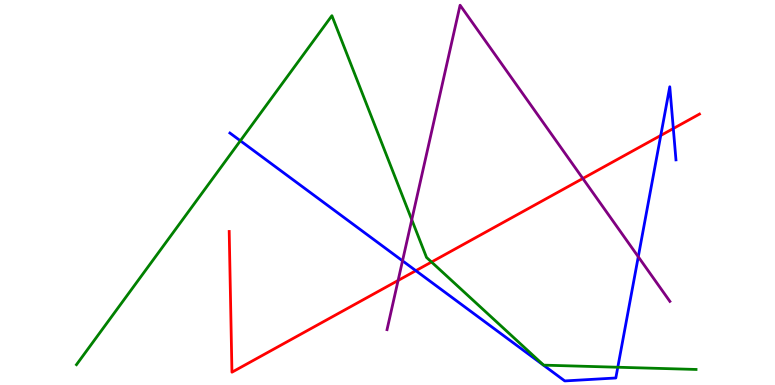[{'lines': ['blue', 'red'], 'intersections': [{'x': 5.37, 'y': 2.97}, {'x': 8.53, 'y': 6.48}, {'x': 8.69, 'y': 6.66}]}, {'lines': ['green', 'red'], 'intersections': [{'x': 5.57, 'y': 3.19}]}, {'lines': ['purple', 'red'], 'intersections': [{'x': 5.14, 'y': 2.72}, {'x': 7.52, 'y': 5.36}]}, {'lines': ['blue', 'green'], 'intersections': [{'x': 3.1, 'y': 6.34}, {'x': 7.97, 'y': 0.461}]}, {'lines': ['blue', 'purple'], 'intersections': [{'x': 5.19, 'y': 3.23}, {'x': 8.24, 'y': 3.33}]}, {'lines': ['green', 'purple'], 'intersections': [{'x': 5.31, 'y': 4.29}]}]